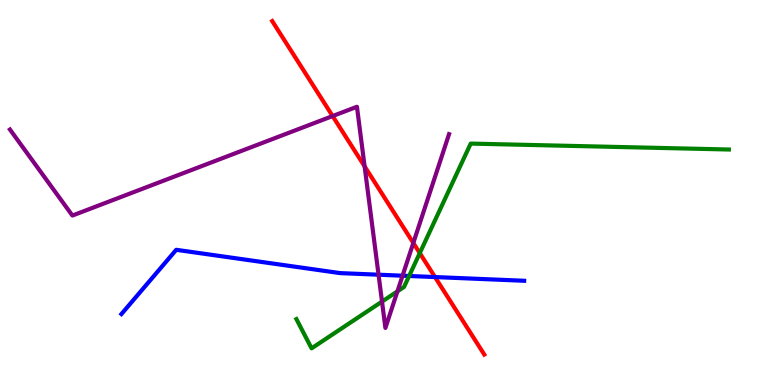[{'lines': ['blue', 'red'], 'intersections': [{'x': 5.61, 'y': 2.8}]}, {'lines': ['green', 'red'], 'intersections': [{'x': 5.42, 'y': 3.43}]}, {'lines': ['purple', 'red'], 'intersections': [{'x': 4.29, 'y': 6.99}, {'x': 4.7, 'y': 5.68}, {'x': 5.33, 'y': 3.69}]}, {'lines': ['blue', 'green'], 'intersections': [{'x': 5.28, 'y': 2.83}]}, {'lines': ['blue', 'purple'], 'intersections': [{'x': 4.88, 'y': 2.86}, {'x': 5.19, 'y': 2.84}]}, {'lines': ['green', 'purple'], 'intersections': [{'x': 4.93, 'y': 2.17}, {'x': 5.13, 'y': 2.43}]}]